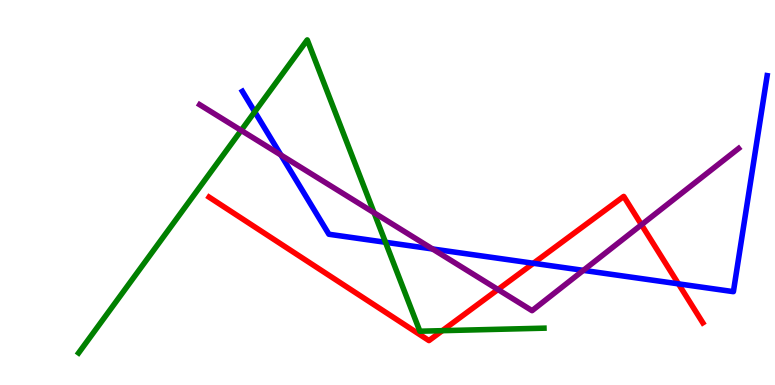[{'lines': ['blue', 'red'], 'intersections': [{'x': 6.88, 'y': 3.16}, {'x': 8.75, 'y': 2.63}]}, {'lines': ['green', 'red'], 'intersections': [{'x': 5.71, 'y': 1.41}]}, {'lines': ['purple', 'red'], 'intersections': [{'x': 6.43, 'y': 2.48}, {'x': 8.28, 'y': 4.16}]}, {'lines': ['blue', 'green'], 'intersections': [{'x': 3.29, 'y': 7.1}, {'x': 4.97, 'y': 3.71}]}, {'lines': ['blue', 'purple'], 'intersections': [{'x': 3.62, 'y': 5.97}, {'x': 5.58, 'y': 3.53}, {'x': 7.53, 'y': 2.98}]}, {'lines': ['green', 'purple'], 'intersections': [{'x': 3.11, 'y': 6.61}, {'x': 4.83, 'y': 4.47}]}]